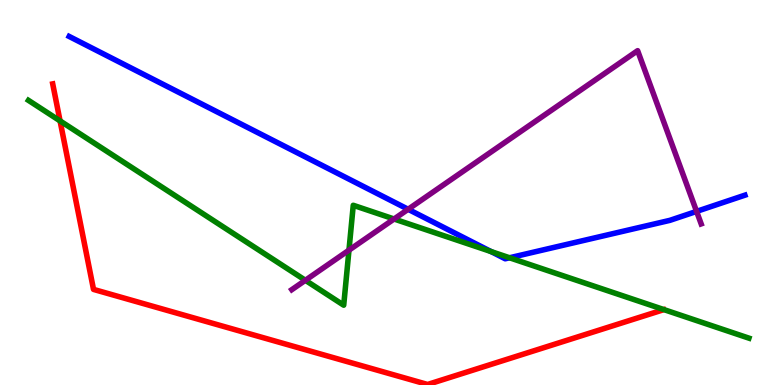[{'lines': ['blue', 'red'], 'intersections': []}, {'lines': ['green', 'red'], 'intersections': [{'x': 0.775, 'y': 6.86}]}, {'lines': ['purple', 'red'], 'intersections': []}, {'lines': ['blue', 'green'], 'intersections': [{'x': 6.34, 'y': 3.47}, {'x': 6.57, 'y': 3.3}]}, {'lines': ['blue', 'purple'], 'intersections': [{'x': 5.27, 'y': 4.56}, {'x': 8.99, 'y': 4.51}]}, {'lines': ['green', 'purple'], 'intersections': [{'x': 3.94, 'y': 2.72}, {'x': 4.5, 'y': 3.5}, {'x': 5.08, 'y': 4.31}]}]